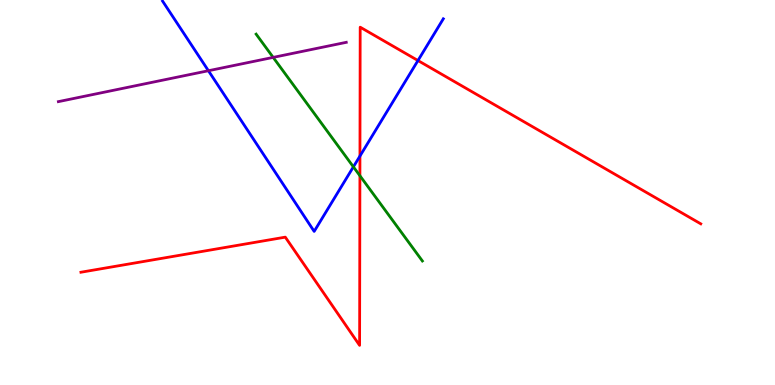[{'lines': ['blue', 'red'], 'intersections': [{'x': 4.64, 'y': 5.95}, {'x': 5.39, 'y': 8.43}]}, {'lines': ['green', 'red'], 'intersections': [{'x': 4.64, 'y': 5.44}]}, {'lines': ['purple', 'red'], 'intersections': []}, {'lines': ['blue', 'green'], 'intersections': [{'x': 4.56, 'y': 5.67}]}, {'lines': ['blue', 'purple'], 'intersections': [{'x': 2.69, 'y': 8.16}]}, {'lines': ['green', 'purple'], 'intersections': [{'x': 3.52, 'y': 8.51}]}]